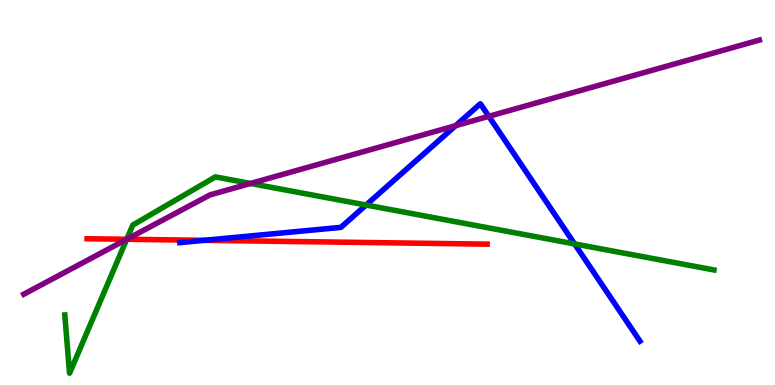[{'lines': ['blue', 'red'], 'intersections': [{'x': 2.64, 'y': 3.76}]}, {'lines': ['green', 'red'], 'intersections': [{'x': 1.64, 'y': 3.79}]}, {'lines': ['purple', 'red'], 'intersections': [{'x': 1.64, 'y': 3.79}]}, {'lines': ['blue', 'green'], 'intersections': [{'x': 4.72, 'y': 4.67}, {'x': 7.41, 'y': 3.66}]}, {'lines': ['blue', 'purple'], 'intersections': [{'x': 5.88, 'y': 6.74}, {'x': 6.31, 'y': 6.98}]}, {'lines': ['green', 'purple'], 'intersections': [{'x': 1.63, 'y': 3.78}, {'x': 3.23, 'y': 5.23}]}]